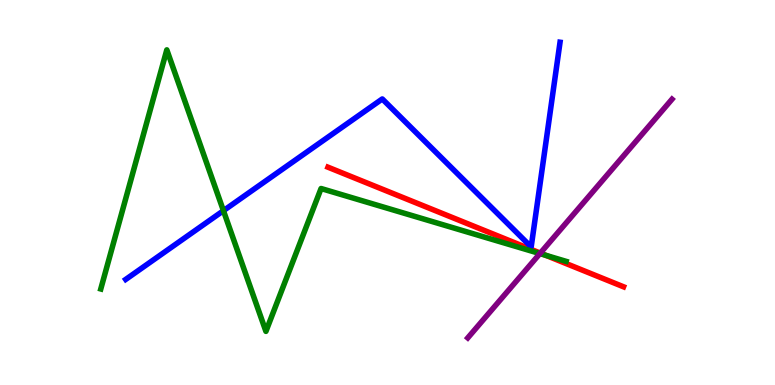[{'lines': ['blue', 'red'], 'intersections': []}, {'lines': ['green', 'red'], 'intersections': [{'x': 7.04, 'y': 3.37}]}, {'lines': ['purple', 'red'], 'intersections': [{'x': 6.97, 'y': 3.43}]}, {'lines': ['blue', 'green'], 'intersections': [{'x': 2.88, 'y': 4.53}]}, {'lines': ['blue', 'purple'], 'intersections': []}, {'lines': ['green', 'purple'], 'intersections': [{'x': 6.97, 'y': 3.41}]}]